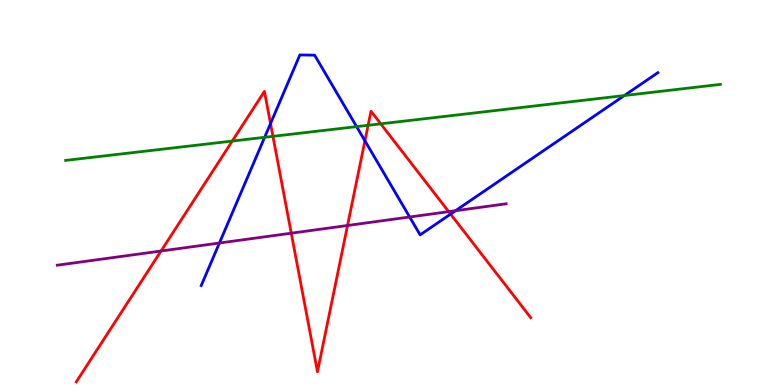[{'lines': ['blue', 'red'], 'intersections': [{'x': 3.49, 'y': 6.79}, {'x': 4.71, 'y': 6.34}, {'x': 5.81, 'y': 4.44}]}, {'lines': ['green', 'red'], 'intersections': [{'x': 3.0, 'y': 6.34}, {'x': 3.52, 'y': 6.46}, {'x': 4.75, 'y': 6.75}, {'x': 4.91, 'y': 6.78}]}, {'lines': ['purple', 'red'], 'intersections': [{'x': 2.08, 'y': 3.48}, {'x': 3.76, 'y': 3.94}, {'x': 4.48, 'y': 4.14}, {'x': 5.79, 'y': 4.5}]}, {'lines': ['blue', 'green'], 'intersections': [{'x': 3.41, 'y': 6.43}, {'x': 4.6, 'y': 6.71}, {'x': 8.06, 'y': 7.52}]}, {'lines': ['blue', 'purple'], 'intersections': [{'x': 2.83, 'y': 3.69}, {'x': 5.29, 'y': 4.36}, {'x': 5.88, 'y': 4.53}]}, {'lines': ['green', 'purple'], 'intersections': []}]